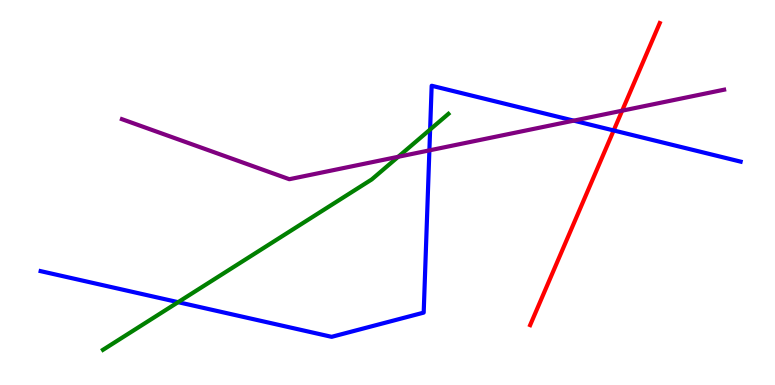[{'lines': ['blue', 'red'], 'intersections': [{'x': 7.92, 'y': 6.61}]}, {'lines': ['green', 'red'], 'intersections': []}, {'lines': ['purple', 'red'], 'intersections': [{'x': 8.03, 'y': 7.13}]}, {'lines': ['blue', 'green'], 'intersections': [{'x': 2.3, 'y': 2.15}, {'x': 5.55, 'y': 6.64}]}, {'lines': ['blue', 'purple'], 'intersections': [{'x': 5.54, 'y': 6.09}, {'x': 7.4, 'y': 6.87}]}, {'lines': ['green', 'purple'], 'intersections': [{'x': 5.14, 'y': 5.93}]}]